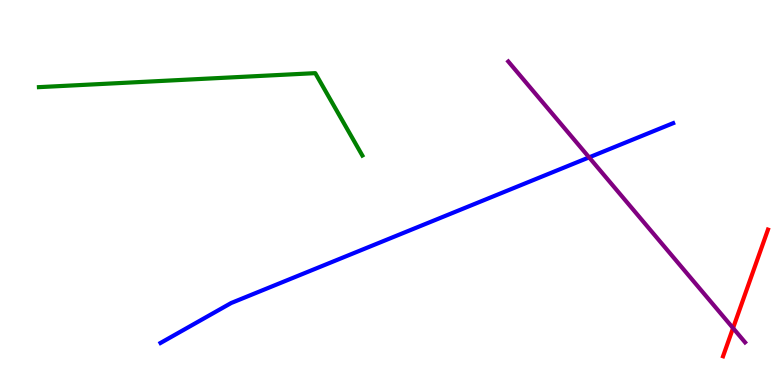[{'lines': ['blue', 'red'], 'intersections': []}, {'lines': ['green', 'red'], 'intersections': []}, {'lines': ['purple', 'red'], 'intersections': [{'x': 9.46, 'y': 1.48}]}, {'lines': ['blue', 'green'], 'intersections': []}, {'lines': ['blue', 'purple'], 'intersections': [{'x': 7.6, 'y': 5.91}]}, {'lines': ['green', 'purple'], 'intersections': []}]